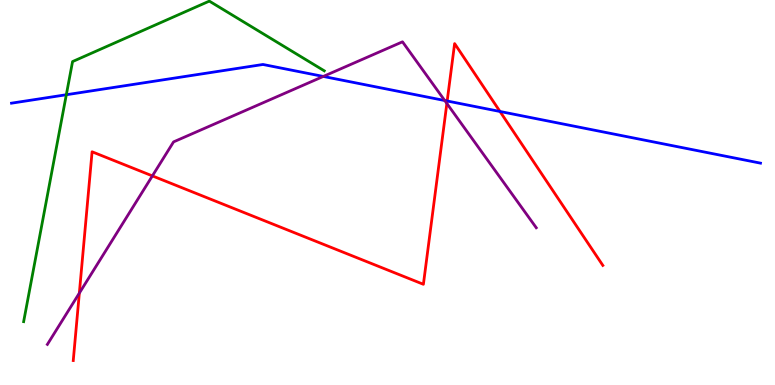[{'lines': ['blue', 'red'], 'intersections': [{'x': 5.77, 'y': 7.38}, {'x': 6.45, 'y': 7.1}]}, {'lines': ['green', 'red'], 'intersections': []}, {'lines': ['purple', 'red'], 'intersections': [{'x': 1.02, 'y': 2.39}, {'x': 1.97, 'y': 5.43}, {'x': 5.77, 'y': 7.31}]}, {'lines': ['blue', 'green'], 'intersections': [{'x': 0.856, 'y': 7.54}]}, {'lines': ['blue', 'purple'], 'intersections': [{'x': 4.17, 'y': 8.01}, {'x': 5.74, 'y': 7.39}]}, {'lines': ['green', 'purple'], 'intersections': []}]